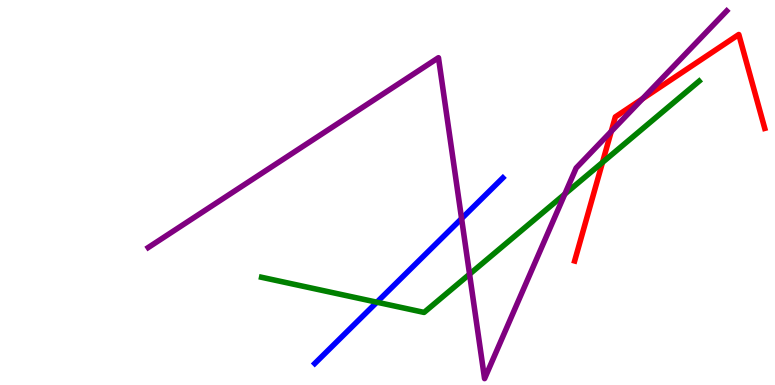[{'lines': ['blue', 'red'], 'intersections': []}, {'lines': ['green', 'red'], 'intersections': [{'x': 7.77, 'y': 5.78}]}, {'lines': ['purple', 'red'], 'intersections': [{'x': 7.89, 'y': 6.59}, {'x': 8.29, 'y': 7.43}]}, {'lines': ['blue', 'green'], 'intersections': [{'x': 4.86, 'y': 2.15}]}, {'lines': ['blue', 'purple'], 'intersections': [{'x': 5.96, 'y': 4.32}]}, {'lines': ['green', 'purple'], 'intersections': [{'x': 6.06, 'y': 2.88}, {'x': 7.29, 'y': 4.96}]}]